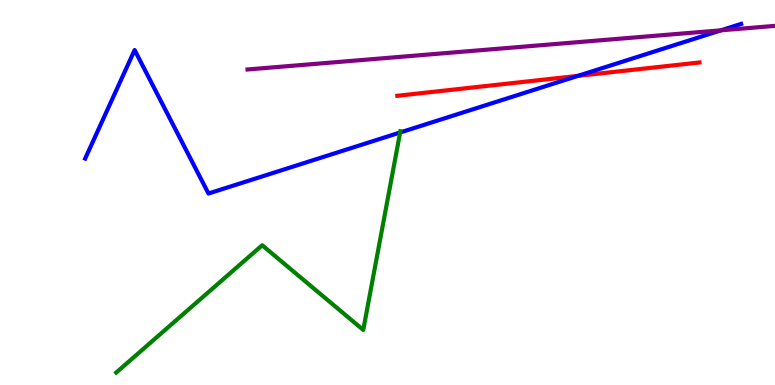[{'lines': ['blue', 'red'], 'intersections': [{'x': 7.46, 'y': 8.03}]}, {'lines': ['green', 'red'], 'intersections': []}, {'lines': ['purple', 'red'], 'intersections': []}, {'lines': ['blue', 'green'], 'intersections': [{'x': 5.16, 'y': 6.56}]}, {'lines': ['blue', 'purple'], 'intersections': [{'x': 9.3, 'y': 9.21}]}, {'lines': ['green', 'purple'], 'intersections': []}]